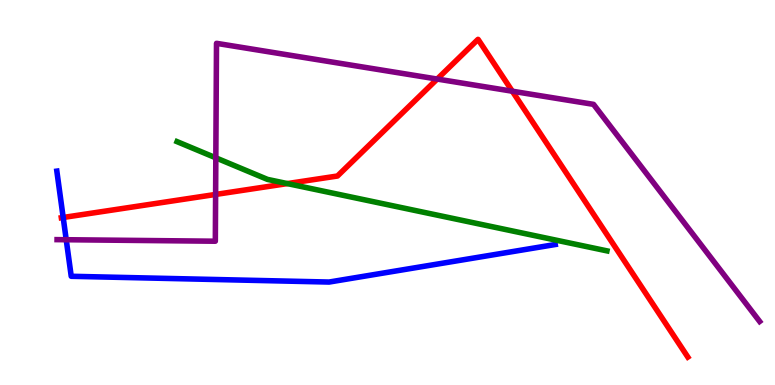[{'lines': ['blue', 'red'], 'intersections': [{'x': 0.815, 'y': 4.35}]}, {'lines': ['green', 'red'], 'intersections': [{'x': 3.71, 'y': 5.23}]}, {'lines': ['purple', 'red'], 'intersections': [{'x': 2.78, 'y': 4.95}, {'x': 5.64, 'y': 7.95}, {'x': 6.61, 'y': 7.63}]}, {'lines': ['blue', 'green'], 'intersections': []}, {'lines': ['blue', 'purple'], 'intersections': [{'x': 0.855, 'y': 3.77}]}, {'lines': ['green', 'purple'], 'intersections': [{'x': 2.78, 'y': 5.9}]}]